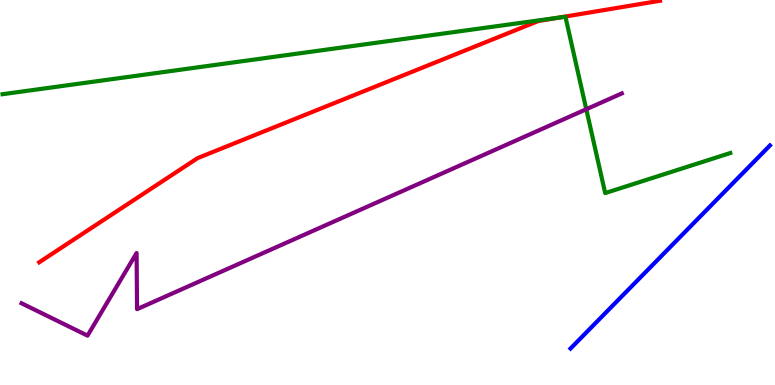[{'lines': ['blue', 'red'], 'intersections': []}, {'lines': ['green', 'red'], 'intersections': [{'x': 7.2, 'y': 9.54}]}, {'lines': ['purple', 'red'], 'intersections': []}, {'lines': ['blue', 'green'], 'intersections': []}, {'lines': ['blue', 'purple'], 'intersections': []}, {'lines': ['green', 'purple'], 'intersections': [{'x': 7.56, 'y': 7.16}]}]